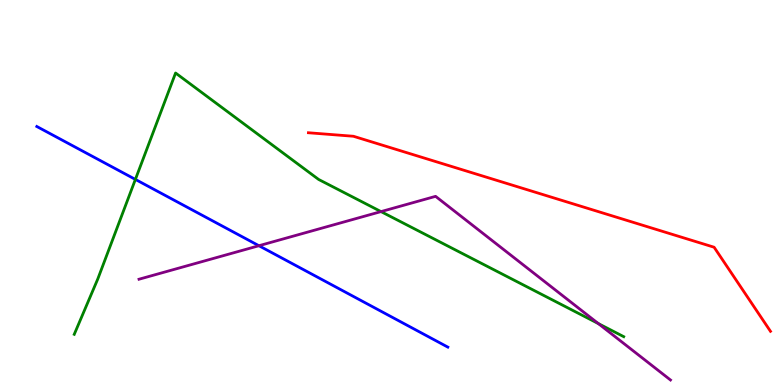[{'lines': ['blue', 'red'], 'intersections': []}, {'lines': ['green', 'red'], 'intersections': []}, {'lines': ['purple', 'red'], 'intersections': []}, {'lines': ['blue', 'green'], 'intersections': [{'x': 1.75, 'y': 5.34}]}, {'lines': ['blue', 'purple'], 'intersections': [{'x': 3.34, 'y': 3.62}]}, {'lines': ['green', 'purple'], 'intersections': [{'x': 4.92, 'y': 4.5}, {'x': 7.72, 'y': 1.6}]}]